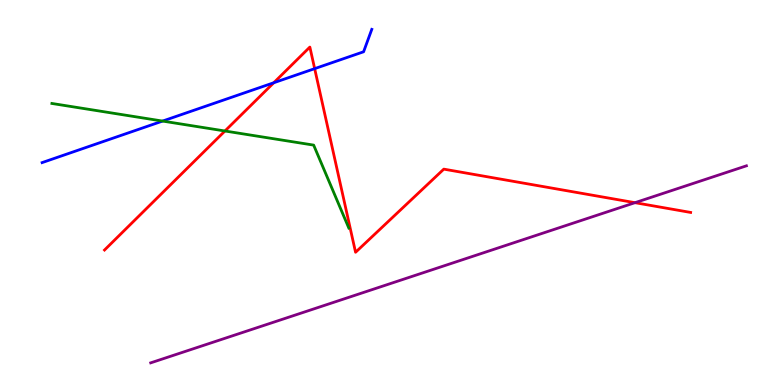[{'lines': ['blue', 'red'], 'intersections': [{'x': 3.53, 'y': 7.85}, {'x': 4.06, 'y': 8.22}]}, {'lines': ['green', 'red'], 'intersections': [{'x': 2.9, 'y': 6.6}]}, {'lines': ['purple', 'red'], 'intersections': [{'x': 8.19, 'y': 4.74}]}, {'lines': ['blue', 'green'], 'intersections': [{'x': 2.1, 'y': 6.86}]}, {'lines': ['blue', 'purple'], 'intersections': []}, {'lines': ['green', 'purple'], 'intersections': []}]